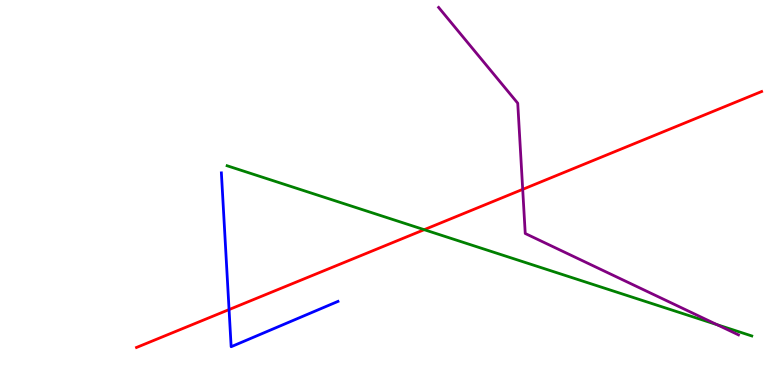[{'lines': ['blue', 'red'], 'intersections': [{'x': 2.96, 'y': 1.96}]}, {'lines': ['green', 'red'], 'intersections': [{'x': 5.47, 'y': 4.03}]}, {'lines': ['purple', 'red'], 'intersections': [{'x': 6.74, 'y': 5.08}]}, {'lines': ['blue', 'green'], 'intersections': []}, {'lines': ['blue', 'purple'], 'intersections': []}, {'lines': ['green', 'purple'], 'intersections': [{'x': 9.25, 'y': 1.57}]}]